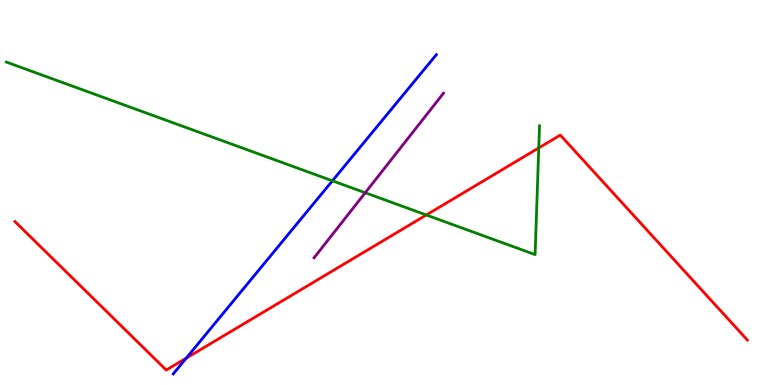[{'lines': ['blue', 'red'], 'intersections': [{'x': 2.4, 'y': 0.698}]}, {'lines': ['green', 'red'], 'intersections': [{'x': 5.5, 'y': 4.42}, {'x': 6.95, 'y': 6.16}]}, {'lines': ['purple', 'red'], 'intersections': []}, {'lines': ['blue', 'green'], 'intersections': [{'x': 4.29, 'y': 5.3}]}, {'lines': ['blue', 'purple'], 'intersections': []}, {'lines': ['green', 'purple'], 'intersections': [{'x': 4.71, 'y': 4.99}]}]